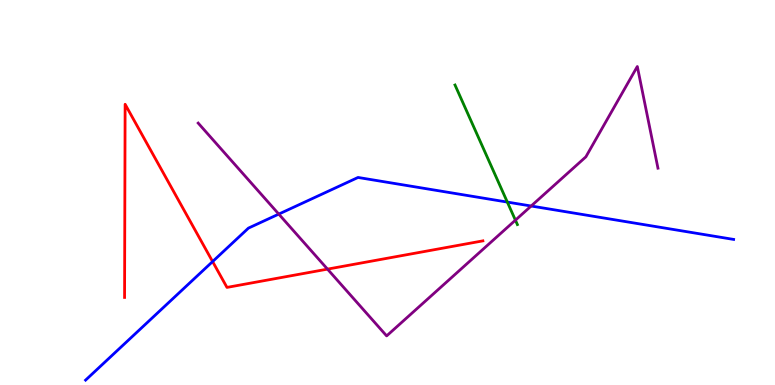[{'lines': ['blue', 'red'], 'intersections': [{'x': 2.74, 'y': 3.21}]}, {'lines': ['green', 'red'], 'intersections': []}, {'lines': ['purple', 'red'], 'intersections': [{'x': 4.23, 'y': 3.01}]}, {'lines': ['blue', 'green'], 'intersections': [{'x': 6.55, 'y': 4.75}]}, {'lines': ['blue', 'purple'], 'intersections': [{'x': 3.6, 'y': 4.44}, {'x': 6.85, 'y': 4.65}]}, {'lines': ['green', 'purple'], 'intersections': [{'x': 6.65, 'y': 4.28}]}]